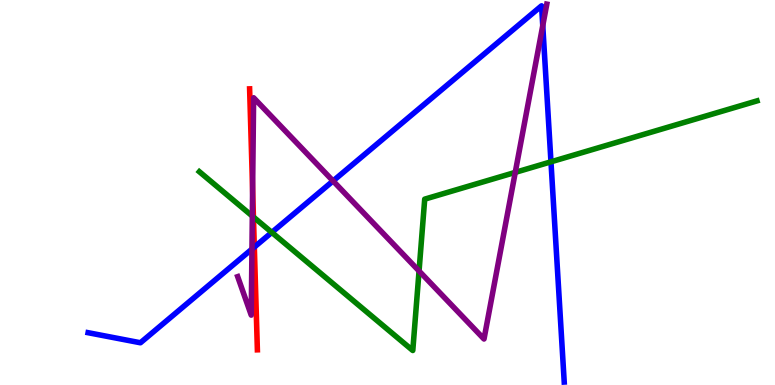[{'lines': ['blue', 'red'], 'intersections': [{'x': 3.28, 'y': 3.58}]}, {'lines': ['green', 'red'], 'intersections': [{'x': 3.27, 'y': 4.36}]}, {'lines': ['purple', 'red'], 'intersections': [{'x': 3.26, 'y': 5.07}]}, {'lines': ['blue', 'green'], 'intersections': [{'x': 3.51, 'y': 3.96}, {'x': 7.11, 'y': 5.8}]}, {'lines': ['blue', 'purple'], 'intersections': [{'x': 3.25, 'y': 3.53}, {'x': 4.3, 'y': 5.3}, {'x': 7.0, 'y': 9.33}]}, {'lines': ['green', 'purple'], 'intersections': [{'x': 3.26, 'y': 4.39}, {'x': 5.41, 'y': 2.96}, {'x': 6.65, 'y': 5.52}]}]